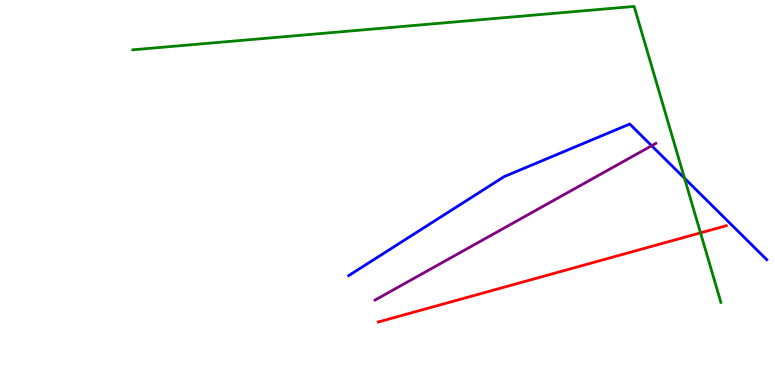[{'lines': ['blue', 'red'], 'intersections': []}, {'lines': ['green', 'red'], 'intersections': [{'x': 9.04, 'y': 3.95}]}, {'lines': ['purple', 'red'], 'intersections': []}, {'lines': ['blue', 'green'], 'intersections': [{'x': 8.83, 'y': 5.37}]}, {'lines': ['blue', 'purple'], 'intersections': [{'x': 8.41, 'y': 6.21}]}, {'lines': ['green', 'purple'], 'intersections': []}]